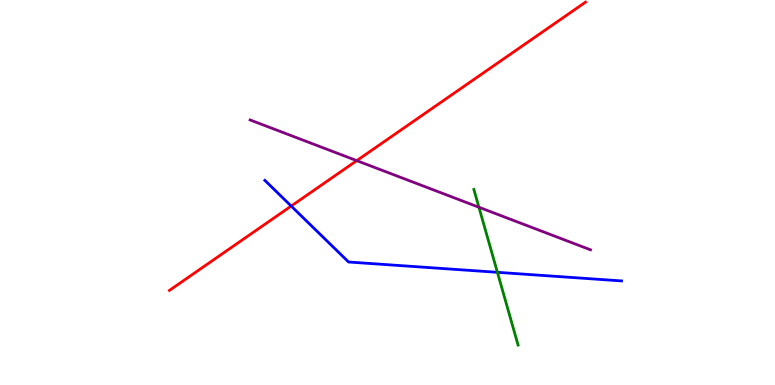[{'lines': ['blue', 'red'], 'intersections': [{'x': 3.76, 'y': 4.65}]}, {'lines': ['green', 'red'], 'intersections': []}, {'lines': ['purple', 'red'], 'intersections': [{'x': 4.6, 'y': 5.83}]}, {'lines': ['blue', 'green'], 'intersections': [{'x': 6.42, 'y': 2.93}]}, {'lines': ['blue', 'purple'], 'intersections': []}, {'lines': ['green', 'purple'], 'intersections': [{'x': 6.18, 'y': 4.62}]}]